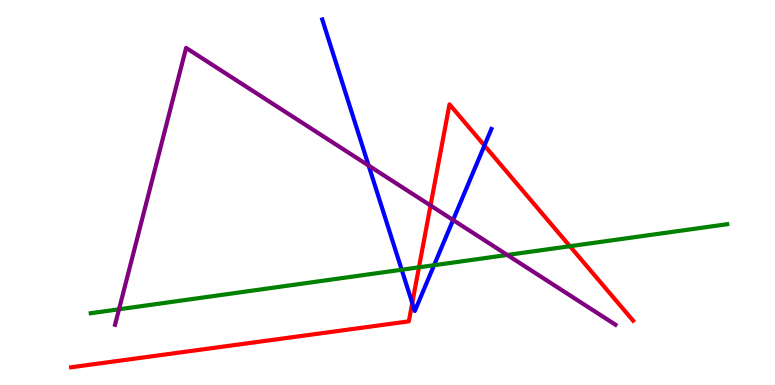[{'lines': ['blue', 'red'], 'intersections': [{'x': 5.32, 'y': 2.13}, {'x': 6.25, 'y': 6.22}]}, {'lines': ['green', 'red'], 'intersections': [{'x': 5.41, 'y': 3.06}, {'x': 7.35, 'y': 3.6}]}, {'lines': ['purple', 'red'], 'intersections': [{'x': 5.56, 'y': 4.66}]}, {'lines': ['blue', 'green'], 'intersections': [{'x': 5.18, 'y': 2.99}, {'x': 5.6, 'y': 3.11}]}, {'lines': ['blue', 'purple'], 'intersections': [{'x': 4.76, 'y': 5.7}, {'x': 5.85, 'y': 4.28}]}, {'lines': ['green', 'purple'], 'intersections': [{'x': 1.54, 'y': 1.97}, {'x': 6.55, 'y': 3.38}]}]